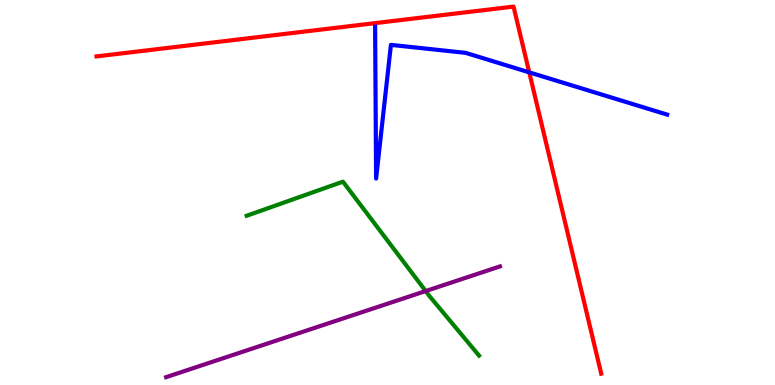[{'lines': ['blue', 'red'], 'intersections': [{'x': 6.83, 'y': 8.12}]}, {'lines': ['green', 'red'], 'intersections': []}, {'lines': ['purple', 'red'], 'intersections': []}, {'lines': ['blue', 'green'], 'intersections': []}, {'lines': ['blue', 'purple'], 'intersections': []}, {'lines': ['green', 'purple'], 'intersections': [{'x': 5.49, 'y': 2.44}]}]